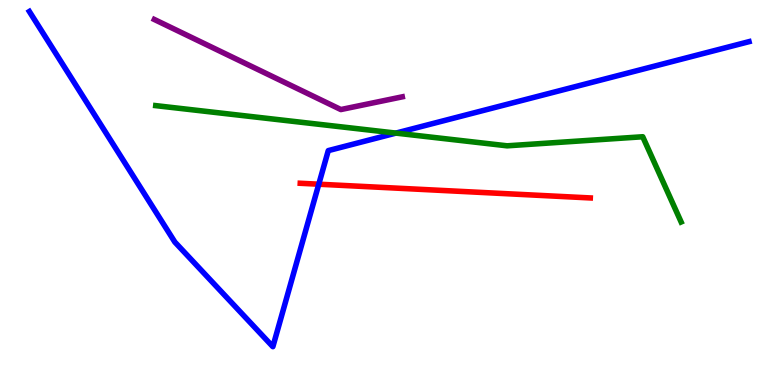[{'lines': ['blue', 'red'], 'intersections': [{'x': 4.11, 'y': 5.22}]}, {'lines': ['green', 'red'], 'intersections': []}, {'lines': ['purple', 'red'], 'intersections': []}, {'lines': ['blue', 'green'], 'intersections': [{'x': 5.11, 'y': 6.54}]}, {'lines': ['blue', 'purple'], 'intersections': []}, {'lines': ['green', 'purple'], 'intersections': []}]